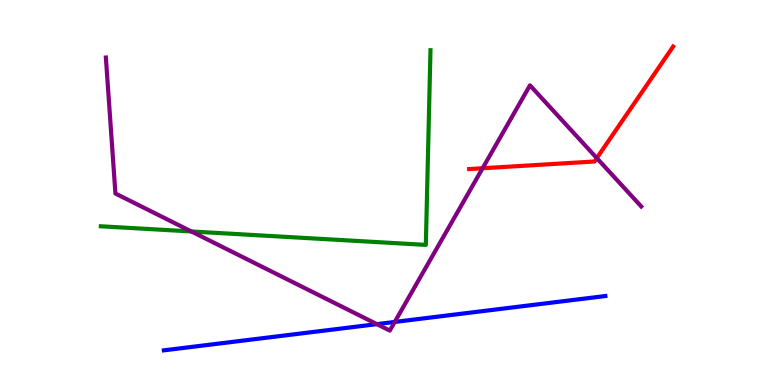[{'lines': ['blue', 'red'], 'intersections': []}, {'lines': ['green', 'red'], 'intersections': []}, {'lines': ['purple', 'red'], 'intersections': [{'x': 6.23, 'y': 5.63}, {'x': 7.7, 'y': 5.89}]}, {'lines': ['blue', 'green'], 'intersections': []}, {'lines': ['blue', 'purple'], 'intersections': [{'x': 4.86, 'y': 1.58}, {'x': 5.09, 'y': 1.64}]}, {'lines': ['green', 'purple'], 'intersections': [{'x': 2.47, 'y': 3.99}]}]